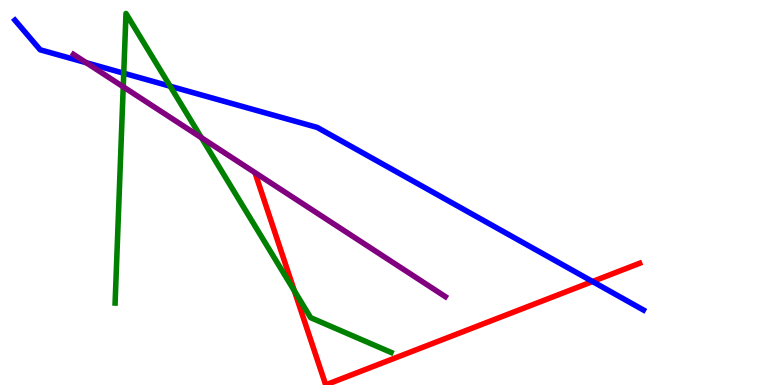[{'lines': ['blue', 'red'], 'intersections': [{'x': 7.65, 'y': 2.69}]}, {'lines': ['green', 'red'], 'intersections': [{'x': 3.8, 'y': 2.45}]}, {'lines': ['purple', 'red'], 'intersections': []}, {'lines': ['blue', 'green'], 'intersections': [{'x': 1.6, 'y': 8.1}, {'x': 2.2, 'y': 7.76}]}, {'lines': ['blue', 'purple'], 'intersections': [{'x': 1.11, 'y': 8.37}]}, {'lines': ['green', 'purple'], 'intersections': [{'x': 1.59, 'y': 7.75}, {'x': 2.6, 'y': 6.42}]}]